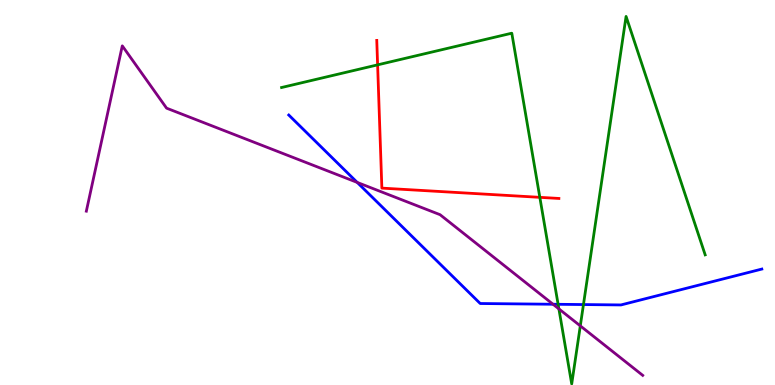[{'lines': ['blue', 'red'], 'intersections': []}, {'lines': ['green', 'red'], 'intersections': [{'x': 4.87, 'y': 8.32}, {'x': 6.97, 'y': 4.87}]}, {'lines': ['purple', 'red'], 'intersections': []}, {'lines': ['blue', 'green'], 'intersections': [{'x': 7.2, 'y': 2.1}, {'x': 7.53, 'y': 2.09}]}, {'lines': ['blue', 'purple'], 'intersections': [{'x': 4.61, 'y': 5.26}, {'x': 7.14, 'y': 2.1}]}, {'lines': ['green', 'purple'], 'intersections': [{'x': 7.21, 'y': 1.98}, {'x': 7.49, 'y': 1.54}]}]